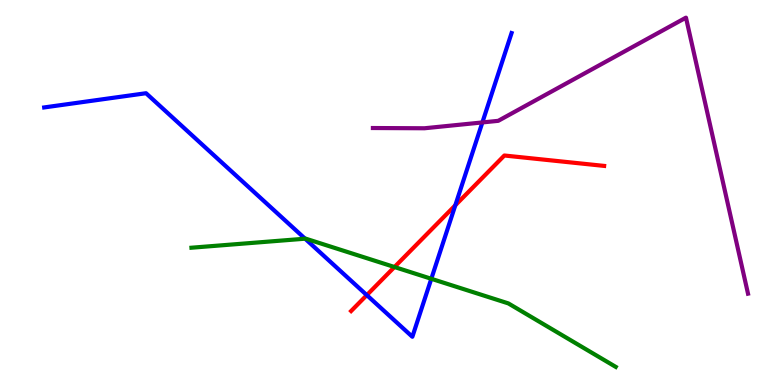[{'lines': ['blue', 'red'], 'intersections': [{'x': 4.73, 'y': 2.33}, {'x': 5.88, 'y': 4.67}]}, {'lines': ['green', 'red'], 'intersections': [{'x': 5.09, 'y': 3.06}]}, {'lines': ['purple', 'red'], 'intersections': []}, {'lines': ['blue', 'green'], 'intersections': [{'x': 3.94, 'y': 3.8}, {'x': 5.57, 'y': 2.76}]}, {'lines': ['blue', 'purple'], 'intersections': [{'x': 6.22, 'y': 6.82}]}, {'lines': ['green', 'purple'], 'intersections': []}]